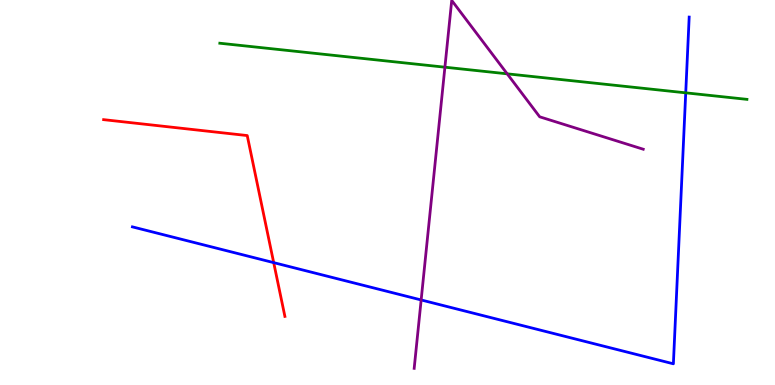[{'lines': ['blue', 'red'], 'intersections': [{'x': 3.53, 'y': 3.18}]}, {'lines': ['green', 'red'], 'intersections': []}, {'lines': ['purple', 'red'], 'intersections': []}, {'lines': ['blue', 'green'], 'intersections': [{'x': 8.85, 'y': 7.59}]}, {'lines': ['blue', 'purple'], 'intersections': [{'x': 5.43, 'y': 2.21}]}, {'lines': ['green', 'purple'], 'intersections': [{'x': 5.74, 'y': 8.25}, {'x': 6.54, 'y': 8.08}]}]